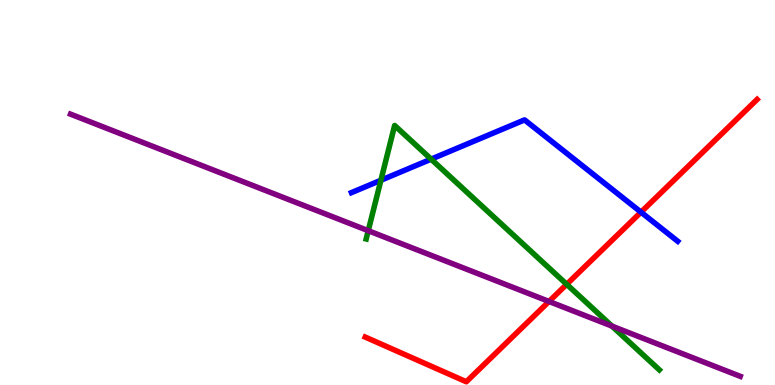[{'lines': ['blue', 'red'], 'intersections': [{'x': 8.27, 'y': 4.49}]}, {'lines': ['green', 'red'], 'intersections': [{'x': 7.31, 'y': 2.62}]}, {'lines': ['purple', 'red'], 'intersections': [{'x': 7.08, 'y': 2.17}]}, {'lines': ['blue', 'green'], 'intersections': [{'x': 4.91, 'y': 5.32}, {'x': 5.56, 'y': 5.87}]}, {'lines': ['blue', 'purple'], 'intersections': []}, {'lines': ['green', 'purple'], 'intersections': [{'x': 4.75, 'y': 4.01}, {'x': 7.9, 'y': 1.53}]}]